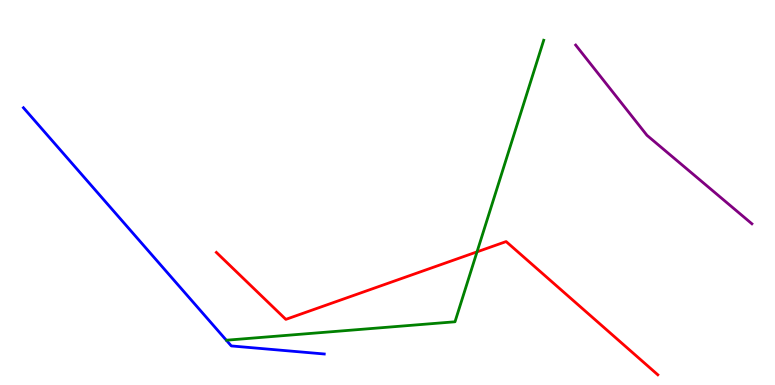[{'lines': ['blue', 'red'], 'intersections': []}, {'lines': ['green', 'red'], 'intersections': [{'x': 6.16, 'y': 3.46}]}, {'lines': ['purple', 'red'], 'intersections': []}, {'lines': ['blue', 'green'], 'intersections': []}, {'lines': ['blue', 'purple'], 'intersections': []}, {'lines': ['green', 'purple'], 'intersections': []}]